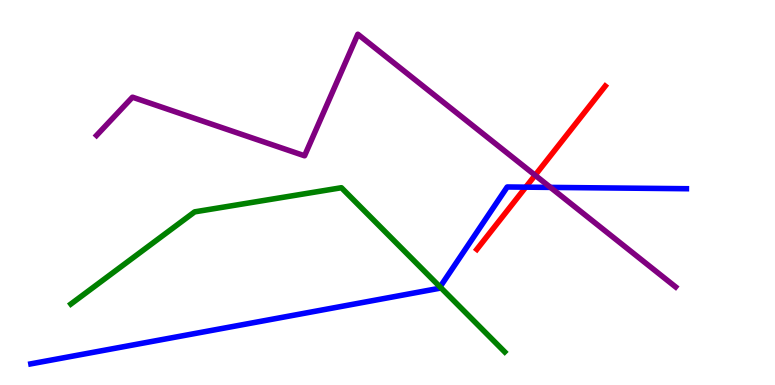[{'lines': ['blue', 'red'], 'intersections': [{'x': 6.78, 'y': 5.14}]}, {'lines': ['green', 'red'], 'intersections': []}, {'lines': ['purple', 'red'], 'intersections': [{'x': 6.9, 'y': 5.45}]}, {'lines': ['blue', 'green'], 'intersections': [{'x': 5.68, 'y': 2.55}]}, {'lines': ['blue', 'purple'], 'intersections': [{'x': 7.1, 'y': 5.13}]}, {'lines': ['green', 'purple'], 'intersections': []}]